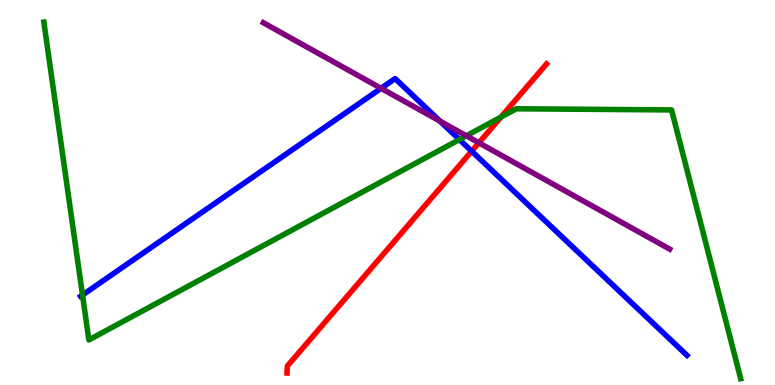[{'lines': ['blue', 'red'], 'intersections': [{'x': 6.09, 'y': 6.07}]}, {'lines': ['green', 'red'], 'intersections': [{'x': 6.46, 'y': 6.96}]}, {'lines': ['purple', 'red'], 'intersections': [{'x': 6.18, 'y': 6.29}]}, {'lines': ['blue', 'green'], 'intersections': [{'x': 1.06, 'y': 2.34}, {'x': 5.93, 'y': 6.38}]}, {'lines': ['blue', 'purple'], 'intersections': [{'x': 4.92, 'y': 7.71}, {'x': 5.68, 'y': 6.85}]}, {'lines': ['green', 'purple'], 'intersections': [{'x': 6.02, 'y': 6.47}]}]